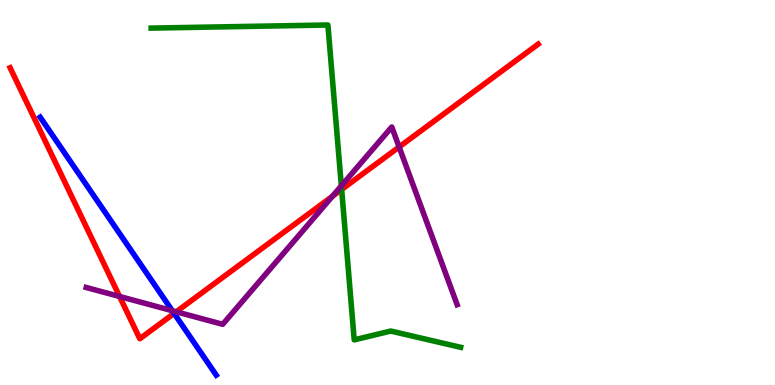[{'lines': ['blue', 'red'], 'intersections': [{'x': 2.25, 'y': 1.86}]}, {'lines': ['green', 'red'], 'intersections': [{'x': 4.41, 'y': 5.08}]}, {'lines': ['purple', 'red'], 'intersections': [{'x': 1.54, 'y': 2.3}, {'x': 2.27, 'y': 1.9}, {'x': 4.29, 'y': 4.9}, {'x': 5.15, 'y': 6.18}]}, {'lines': ['blue', 'green'], 'intersections': []}, {'lines': ['blue', 'purple'], 'intersections': [{'x': 2.22, 'y': 1.93}]}, {'lines': ['green', 'purple'], 'intersections': [{'x': 4.4, 'y': 5.17}]}]